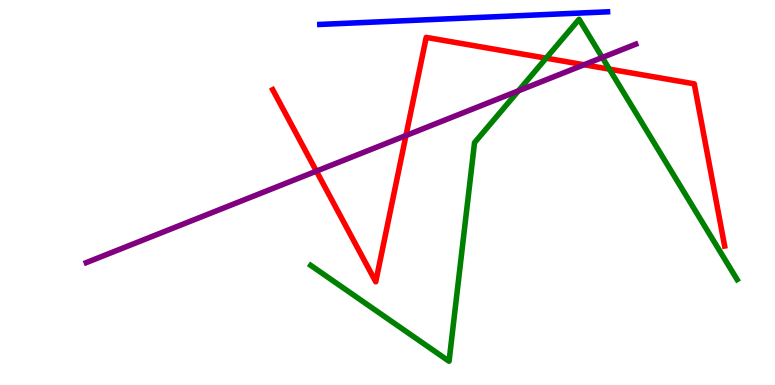[{'lines': ['blue', 'red'], 'intersections': []}, {'lines': ['green', 'red'], 'intersections': [{'x': 7.05, 'y': 8.49}, {'x': 7.86, 'y': 8.2}]}, {'lines': ['purple', 'red'], 'intersections': [{'x': 4.08, 'y': 5.55}, {'x': 5.24, 'y': 6.48}, {'x': 7.54, 'y': 8.32}]}, {'lines': ['blue', 'green'], 'intersections': []}, {'lines': ['blue', 'purple'], 'intersections': []}, {'lines': ['green', 'purple'], 'intersections': [{'x': 6.69, 'y': 7.64}, {'x': 7.77, 'y': 8.51}]}]